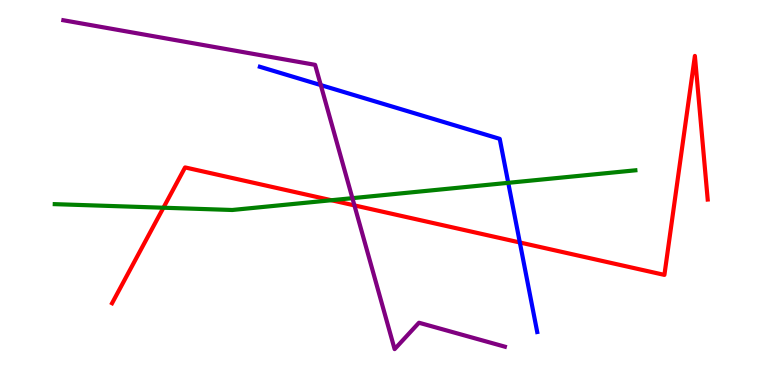[{'lines': ['blue', 'red'], 'intersections': [{'x': 6.71, 'y': 3.7}]}, {'lines': ['green', 'red'], 'intersections': [{'x': 2.11, 'y': 4.6}, {'x': 4.28, 'y': 4.8}]}, {'lines': ['purple', 'red'], 'intersections': [{'x': 4.57, 'y': 4.67}]}, {'lines': ['blue', 'green'], 'intersections': [{'x': 6.56, 'y': 5.25}]}, {'lines': ['blue', 'purple'], 'intersections': [{'x': 4.14, 'y': 7.79}]}, {'lines': ['green', 'purple'], 'intersections': [{'x': 4.55, 'y': 4.85}]}]